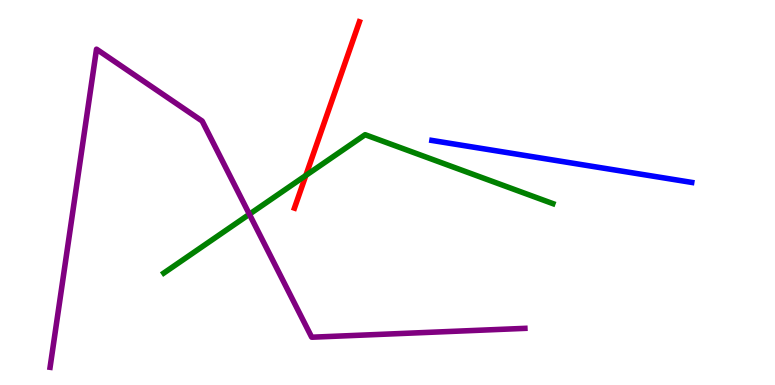[{'lines': ['blue', 'red'], 'intersections': []}, {'lines': ['green', 'red'], 'intersections': [{'x': 3.95, 'y': 5.44}]}, {'lines': ['purple', 'red'], 'intersections': []}, {'lines': ['blue', 'green'], 'intersections': []}, {'lines': ['blue', 'purple'], 'intersections': []}, {'lines': ['green', 'purple'], 'intersections': [{'x': 3.22, 'y': 4.44}]}]